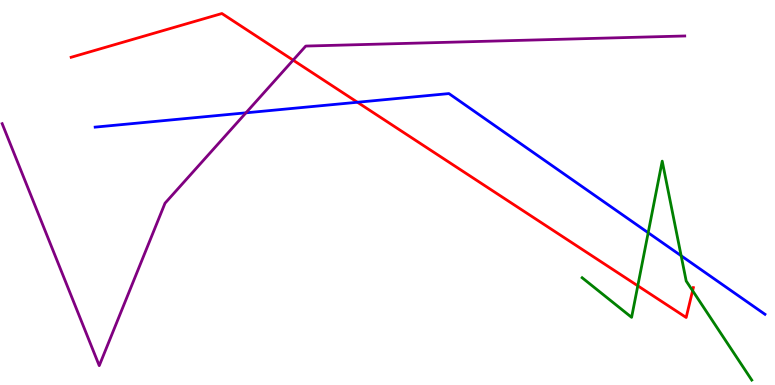[{'lines': ['blue', 'red'], 'intersections': [{'x': 4.61, 'y': 7.34}]}, {'lines': ['green', 'red'], 'intersections': [{'x': 8.23, 'y': 2.58}, {'x': 8.94, 'y': 2.45}]}, {'lines': ['purple', 'red'], 'intersections': [{'x': 3.78, 'y': 8.44}]}, {'lines': ['blue', 'green'], 'intersections': [{'x': 8.36, 'y': 3.95}, {'x': 8.79, 'y': 3.36}]}, {'lines': ['blue', 'purple'], 'intersections': [{'x': 3.17, 'y': 7.07}]}, {'lines': ['green', 'purple'], 'intersections': []}]